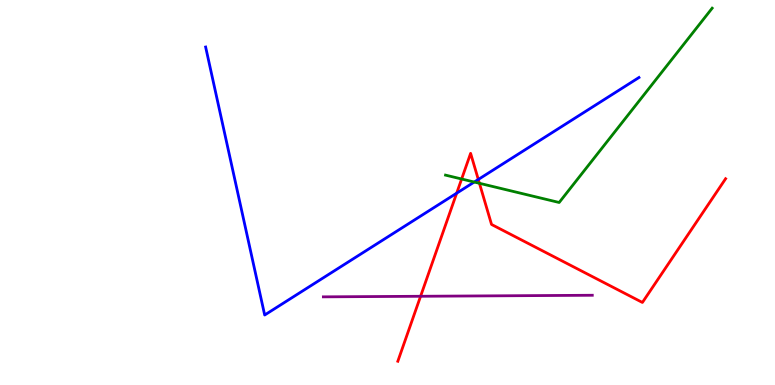[{'lines': ['blue', 'red'], 'intersections': [{'x': 5.89, 'y': 4.98}, {'x': 6.17, 'y': 5.34}]}, {'lines': ['green', 'red'], 'intersections': [{'x': 5.96, 'y': 5.35}, {'x': 6.19, 'y': 5.24}]}, {'lines': ['purple', 'red'], 'intersections': [{'x': 5.43, 'y': 2.3}]}, {'lines': ['blue', 'green'], 'intersections': [{'x': 6.12, 'y': 5.27}]}, {'lines': ['blue', 'purple'], 'intersections': []}, {'lines': ['green', 'purple'], 'intersections': []}]